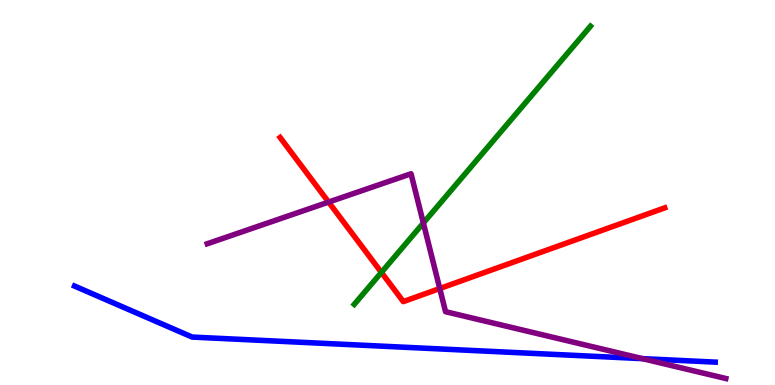[{'lines': ['blue', 'red'], 'intersections': []}, {'lines': ['green', 'red'], 'intersections': [{'x': 4.92, 'y': 2.92}]}, {'lines': ['purple', 'red'], 'intersections': [{'x': 4.24, 'y': 4.75}, {'x': 5.67, 'y': 2.51}]}, {'lines': ['blue', 'green'], 'intersections': []}, {'lines': ['blue', 'purple'], 'intersections': [{'x': 8.29, 'y': 0.685}]}, {'lines': ['green', 'purple'], 'intersections': [{'x': 5.46, 'y': 4.21}]}]